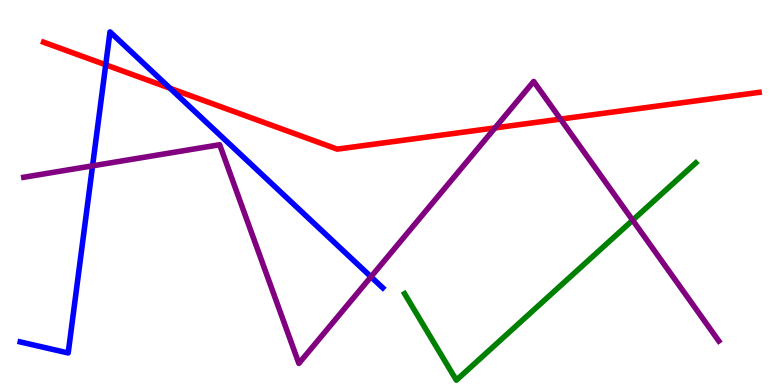[{'lines': ['blue', 'red'], 'intersections': [{'x': 1.36, 'y': 8.32}, {'x': 2.19, 'y': 7.71}]}, {'lines': ['green', 'red'], 'intersections': []}, {'lines': ['purple', 'red'], 'intersections': [{'x': 6.39, 'y': 6.68}, {'x': 7.23, 'y': 6.91}]}, {'lines': ['blue', 'green'], 'intersections': []}, {'lines': ['blue', 'purple'], 'intersections': [{'x': 1.19, 'y': 5.69}, {'x': 4.79, 'y': 2.81}]}, {'lines': ['green', 'purple'], 'intersections': [{'x': 8.16, 'y': 4.28}]}]